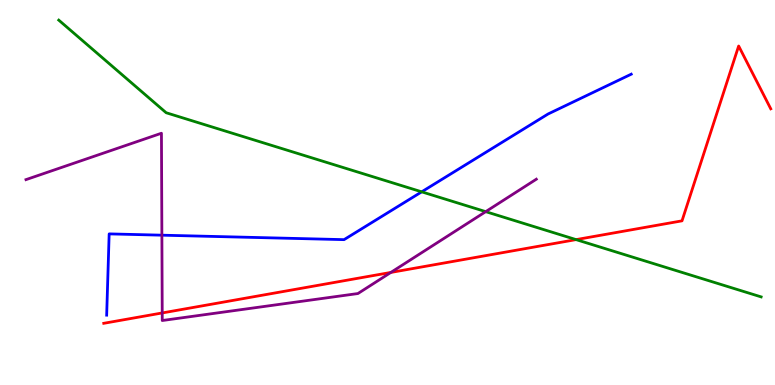[{'lines': ['blue', 'red'], 'intersections': []}, {'lines': ['green', 'red'], 'intersections': [{'x': 7.43, 'y': 3.78}]}, {'lines': ['purple', 'red'], 'intersections': [{'x': 2.09, 'y': 1.87}, {'x': 5.04, 'y': 2.92}]}, {'lines': ['blue', 'green'], 'intersections': [{'x': 5.44, 'y': 5.02}]}, {'lines': ['blue', 'purple'], 'intersections': [{'x': 2.09, 'y': 3.89}]}, {'lines': ['green', 'purple'], 'intersections': [{'x': 6.27, 'y': 4.5}]}]